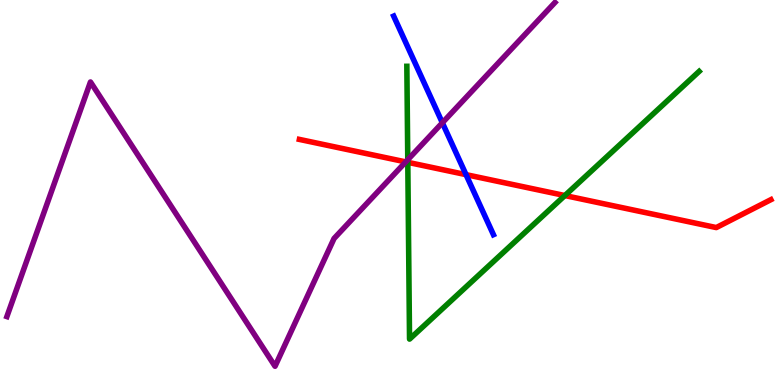[{'lines': ['blue', 'red'], 'intersections': [{'x': 6.01, 'y': 5.46}]}, {'lines': ['green', 'red'], 'intersections': [{'x': 5.26, 'y': 5.78}, {'x': 7.29, 'y': 4.92}]}, {'lines': ['purple', 'red'], 'intersections': [{'x': 5.24, 'y': 5.79}]}, {'lines': ['blue', 'green'], 'intersections': []}, {'lines': ['blue', 'purple'], 'intersections': [{'x': 5.71, 'y': 6.81}]}, {'lines': ['green', 'purple'], 'intersections': [{'x': 5.26, 'y': 5.85}]}]